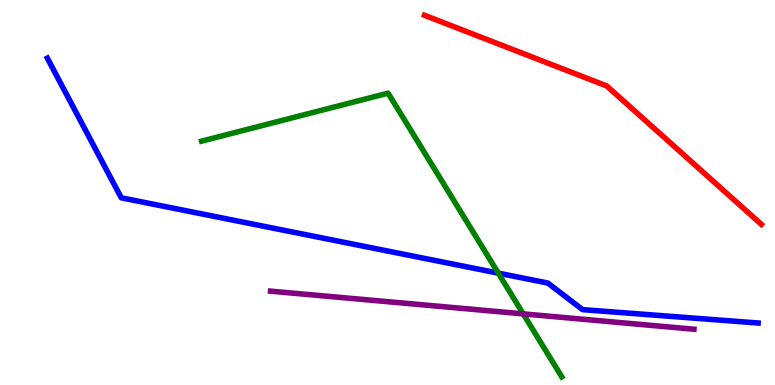[{'lines': ['blue', 'red'], 'intersections': []}, {'lines': ['green', 'red'], 'intersections': []}, {'lines': ['purple', 'red'], 'intersections': []}, {'lines': ['blue', 'green'], 'intersections': [{'x': 6.43, 'y': 2.91}]}, {'lines': ['blue', 'purple'], 'intersections': []}, {'lines': ['green', 'purple'], 'intersections': [{'x': 6.75, 'y': 1.85}]}]